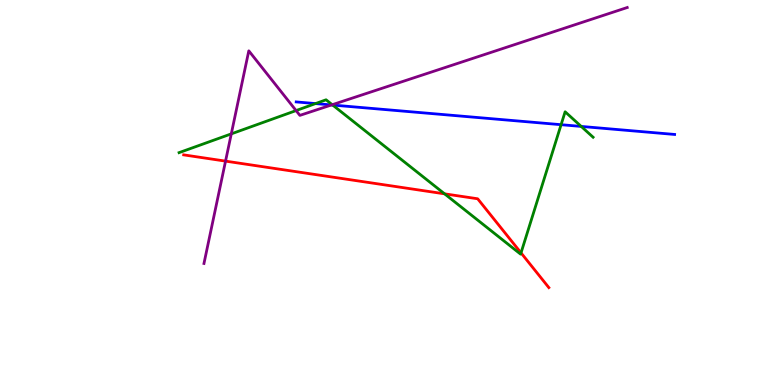[{'lines': ['blue', 'red'], 'intersections': []}, {'lines': ['green', 'red'], 'intersections': [{'x': 5.74, 'y': 4.97}, {'x': 6.72, 'y': 3.43}]}, {'lines': ['purple', 'red'], 'intersections': [{'x': 2.91, 'y': 5.81}]}, {'lines': ['blue', 'green'], 'intersections': [{'x': 4.07, 'y': 7.31}, {'x': 4.29, 'y': 7.27}, {'x': 7.24, 'y': 6.76}, {'x': 7.5, 'y': 6.72}]}, {'lines': ['blue', 'purple'], 'intersections': [{'x': 4.28, 'y': 7.27}]}, {'lines': ['green', 'purple'], 'intersections': [{'x': 2.98, 'y': 6.52}, {'x': 3.82, 'y': 7.13}, {'x': 4.29, 'y': 7.28}]}]